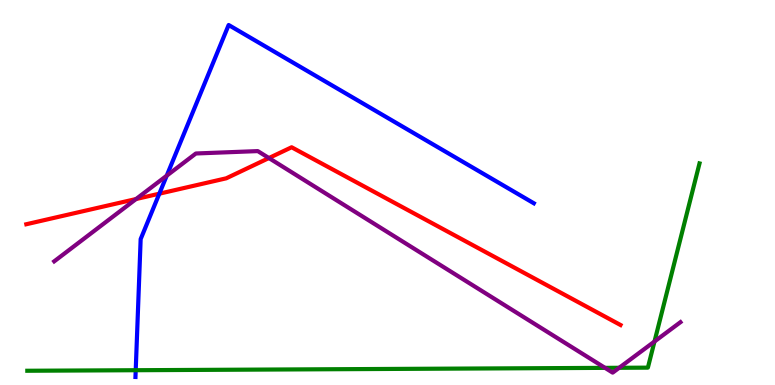[{'lines': ['blue', 'red'], 'intersections': [{'x': 2.06, 'y': 4.97}]}, {'lines': ['green', 'red'], 'intersections': []}, {'lines': ['purple', 'red'], 'intersections': [{'x': 1.76, 'y': 4.83}, {'x': 3.47, 'y': 5.89}]}, {'lines': ['blue', 'green'], 'intersections': [{'x': 1.75, 'y': 0.384}]}, {'lines': ['blue', 'purple'], 'intersections': [{'x': 2.15, 'y': 5.44}]}, {'lines': ['green', 'purple'], 'intersections': [{'x': 7.81, 'y': 0.445}, {'x': 7.99, 'y': 0.447}, {'x': 8.45, 'y': 1.13}]}]